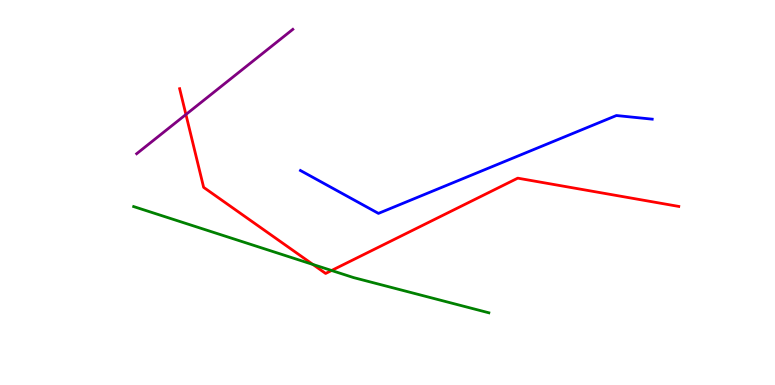[{'lines': ['blue', 'red'], 'intersections': []}, {'lines': ['green', 'red'], 'intersections': [{'x': 4.04, 'y': 3.13}, {'x': 4.28, 'y': 2.97}]}, {'lines': ['purple', 'red'], 'intersections': [{'x': 2.4, 'y': 7.03}]}, {'lines': ['blue', 'green'], 'intersections': []}, {'lines': ['blue', 'purple'], 'intersections': []}, {'lines': ['green', 'purple'], 'intersections': []}]